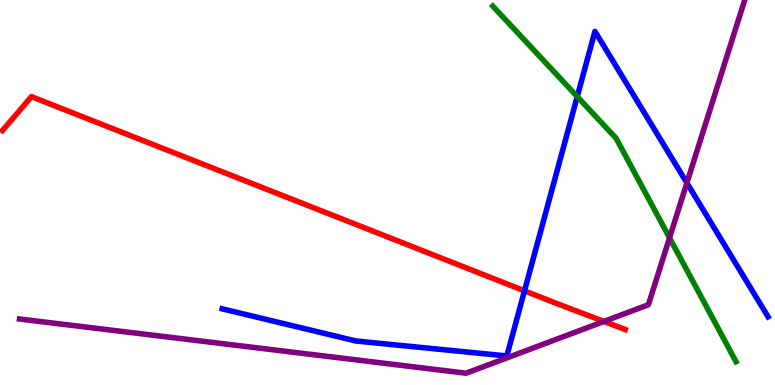[{'lines': ['blue', 'red'], 'intersections': [{'x': 6.77, 'y': 2.45}]}, {'lines': ['green', 'red'], 'intersections': []}, {'lines': ['purple', 'red'], 'intersections': [{'x': 7.79, 'y': 1.65}]}, {'lines': ['blue', 'green'], 'intersections': [{'x': 7.45, 'y': 7.49}]}, {'lines': ['blue', 'purple'], 'intersections': [{'x': 8.86, 'y': 5.25}]}, {'lines': ['green', 'purple'], 'intersections': [{'x': 8.64, 'y': 3.82}]}]